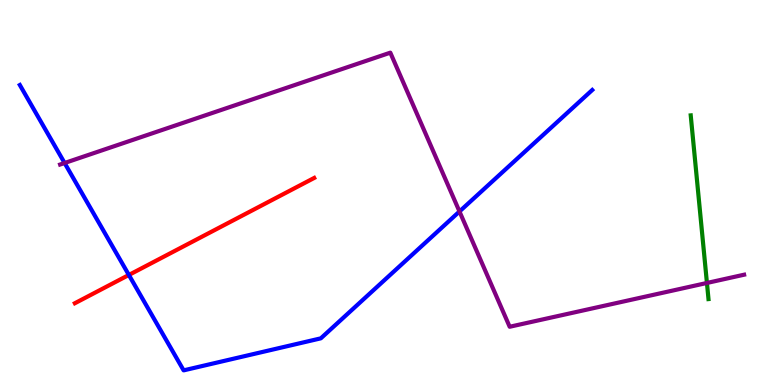[{'lines': ['blue', 'red'], 'intersections': [{'x': 1.66, 'y': 2.86}]}, {'lines': ['green', 'red'], 'intersections': []}, {'lines': ['purple', 'red'], 'intersections': []}, {'lines': ['blue', 'green'], 'intersections': []}, {'lines': ['blue', 'purple'], 'intersections': [{'x': 0.834, 'y': 5.77}, {'x': 5.93, 'y': 4.51}]}, {'lines': ['green', 'purple'], 'intersections': [{'x': 9.12, 'y': 2.65}]}]